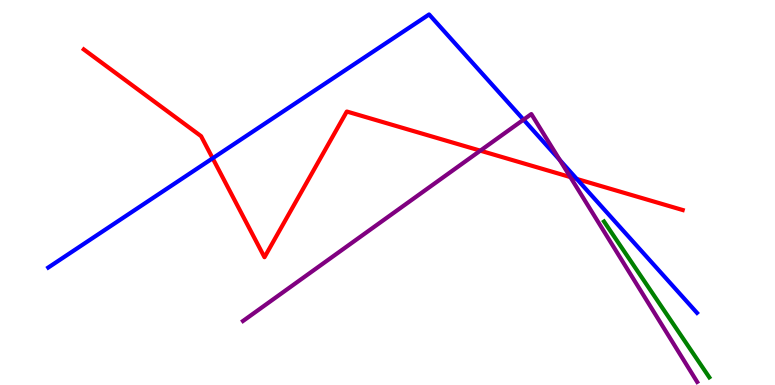[{'lines': ['blue', 'red'], 'intersections': [{'x': 2.74, 'y': 5.89}, {'x': 7.44, 'y': 5.35}]}, {'lines': ['green', 'red'], 'intersections': []}, {'lines': ['purple', 'red'], 'intersections': [{'x': 6.2, 'y': 6.09}, {'x': 7.36, 'y': 5.4}]}, {'lines': ['blue', 'green'], 'intersections': []}, {'lines': ['blue', 'purple'], 'intersections': [{'x': 6.76, 'y': 6.89}, {'x': 7.22, 'y': 5.84}]}, {'lines': ['green', 'purple'], 'intersections': []}]